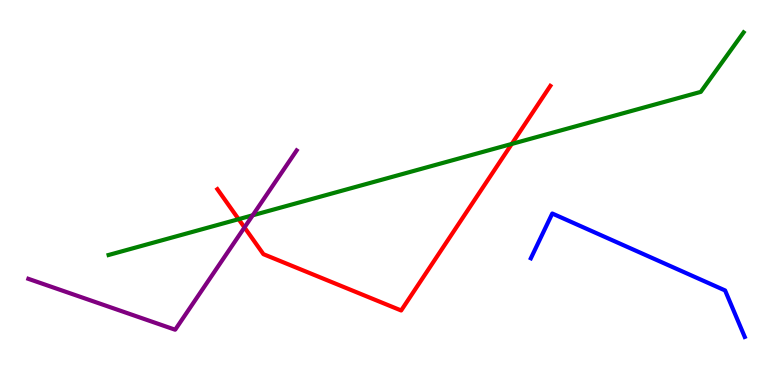[{'lines': ['blue', 'red'], 'intersections': []}, {'lines': ['green', 'red'], 'intersections': [{'x': 3.08, 'y': 4.31}, {'x': 6.6, 'y': 6.26}]}, {'lines': ['purple', 'red'], 'intersections': [{'x': 3.15, 'y': 4.09}]}, {'lines': ['blue', 'green'], 'intersections': []}, {'lines': ['blue', 'purple'], 'intersections': []}, {'lines': ['green', 'purple'], 'intersections': [{'x': 3.26, 'y': 4.41}]}]